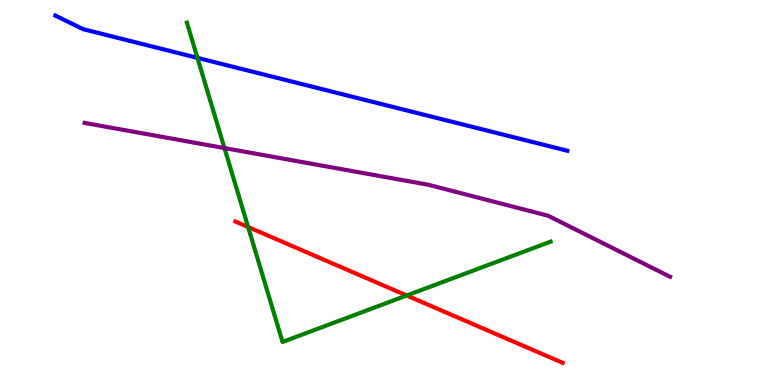[{'lines': ['blue', 'red'], 'intersections': []}, {'lines': ['green', 'red'], 'intersections': [{'x': 3.2, 'y': 4.1}, {'x': 5.25, 'y': 2.33}]}, {'lines': ['purple', 'red'], 'intersections': []}, {'lines': ['blue', 'green'], 'intersections': [{'x': 2.55, 'y': 8.5}]}, {'lines': ['blue', 'purple'], 'intersections': []}, {'lines': ['green', 'purple'], 'intersections': [{'x': 2.9, 'y': 6.15}]}]